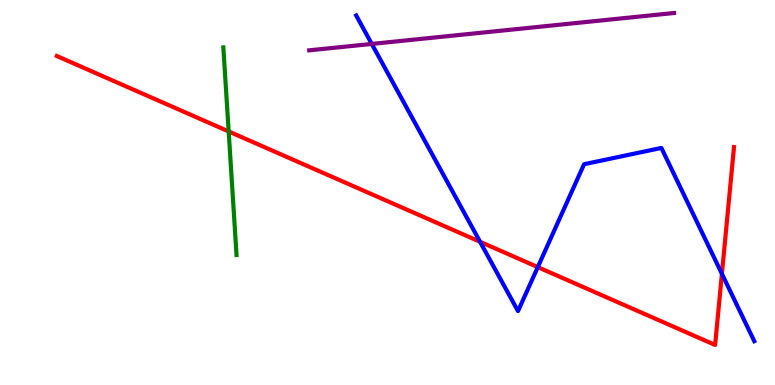[{'lines': ['blue', 'red'], 'intersections': [{'x': 6.19, 'y': 3.72}, {'x': 6.94, 'y': 3.06}, {'x': 9.31, 'y': 2.89}]}, {'lines': ['green', 'red'], 'intersections': [{'x': 2.95, 'y': 6.59}]}, {'lines': ['purple', 'red'], 'intersections': []}, {'lines': ['blue', 'green'], 'intersections': []}, {'lines': ['blue', 'purple'], 'intersections': [{'x': 4.8, 'y': 8.86}]}, {'lines': ['green', 'purple'], 'intersections': []}]